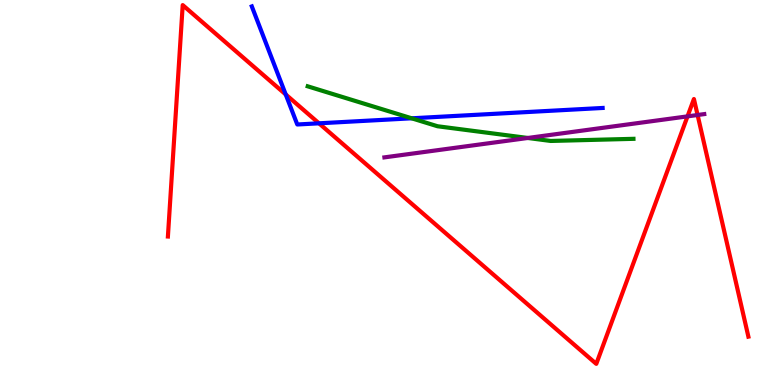[{'lines': ['blue', 'red'], 'intersections': [{'x': 3.69, 'y': 7.55}, {'x': 4.12, 'y': 6.8}]}, {'lines': ['green', 'red'], 'intersections': []}, {'lines': ['purple', 'red'], 'intersections': [{'x': 8.87, 'y': 6.98}, {'x': 9.0, 'y': 7.01}]}, {'lines': ['blue', 'green'], 'intersections': [{'x': 5.31, 'y': 6.93}]}, {'lines': ['blue', 'purple'], 'intersections': []}, {'lines': ['green', 'purple'], 'intersections': [{'x': 6.81, 'y': 6.42}]}]